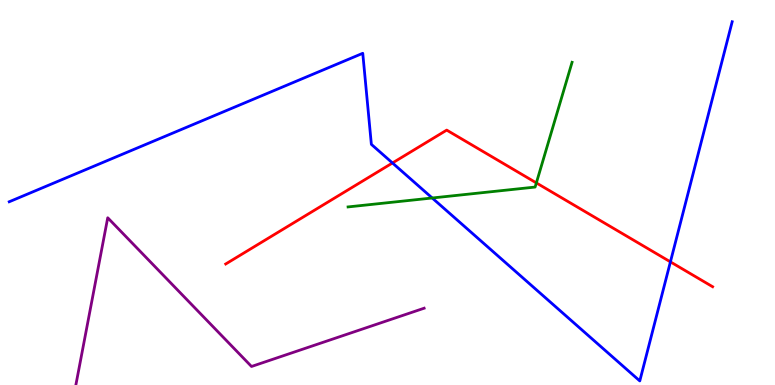[{'lines': ['blue', 'red'], 'intersections': [{'x': 5.06, 'y': 5.77}, {'x': 8.65, 'y': 3.2}]}, {'lines': ['green', 'red'], 'intersections': [{'x': 6.92, 'y': 5.25}]}, {'lines': ['purple', 'red'], 'intersections': []}, {'lines': ['blue', 'green'], 'intersections': [{'x': 5.58, 'y': 4.86}]}, {'lines': ['blue', 'purple'], 'intersections': []}, {'lines': ['green', 'purple'], 'intersections': []}]